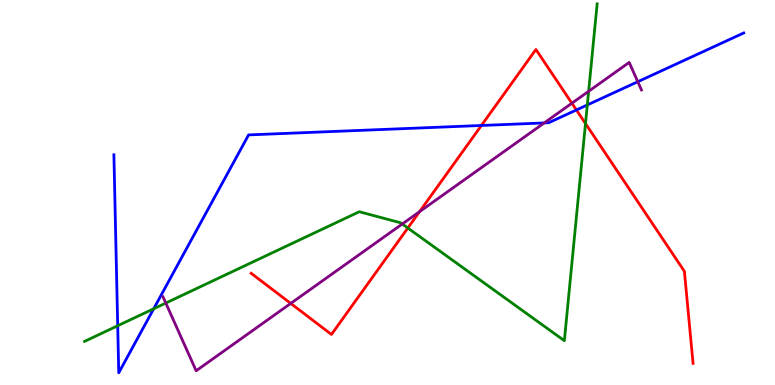[{'lines': ['blue', 'red'], 'intersections': [{'x': 6.21, 'y': 6.74}, {'x': 7.44, 'y': 7.14}]}, {'lines': ['green', 'red'], 'intersections': [{'x': 5.26, 'y': 4.08}, {'x': 7.55, 'y': 6.79}]}, {'lines': ['purple', 'red'], 'intersections': [{'x': 3.75, 'y': 2.12}, {'x': 5.41, 'y': 4.5}, {'x': 7.38, 'y': 7.32}]}, {'lines': ['blue', 'green'], 'intersections': [{'x': 1.52, 'y': 1.54}, {'x': 1.98, 'y': 1.98}, {'x': 7.58, 'y': 7.27}]}, {'lines': ['blue', 'purple'], 'intersections': [{'x': 7.02, 'y': 6.81}, {'x': 8.23, 'y': 7.88}]}, {'lines': ['green', 'purple'], 'intersections': [{'x': 2.14, 'y': 2.13}, {'x': 5.19, 'y': 4.18}, {'x': 7.6, 'y': 7.63}]}]